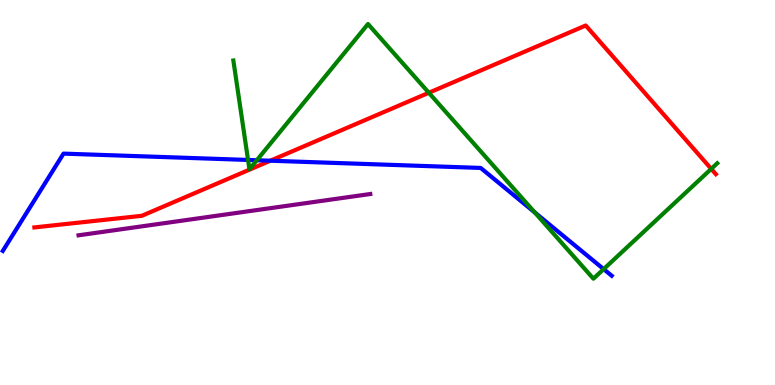[{'lines': ['blue', 'red'], 'intersections': [{'x': 3.49, 'y': 5.83}]}, {'lines': ['green', 'red'], 'intersections': [{'x': 5.53, 'y': 7.59}, {'x': 9.18, 'y': 5.61}]}, {'lines': ['purple', 'red'], 'intersections': []}, {'lines': ['blue', 'green'], 'intersections': [{'x': 3.2, 'y': 5.85}, {'x': 3.31, 'y': 5.84}, {'x': 6.9, 'y': 4.48}, {'x': 7.79, 'y': 3.01}]}, {'lines': ['blue', 'purple'], 'intersections': []}, {'lines': ['green', 'purple'], 'intersections': []}]